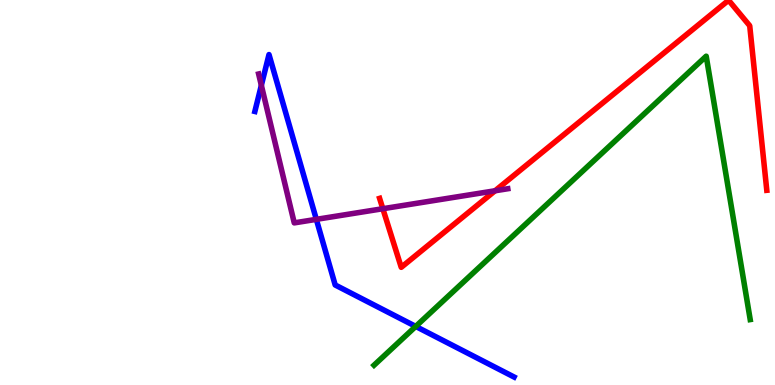[{'lines': ['blue', 'red'], 'intersections': []}, {'lines': ['green', 'red'], 'intersections': []}, {'lines': ['purple', 'red'], 'intersections': [{'x': 4.94, 'y': 4.58}, {'x': 6.39, 'y': 5.04}]}, {'lines': ['blue', 'green'], 'intersections': [{'x': 5.36, 'y': 1.52}]}, {'lines': ['blue', 'purple'], 'intersections': [{'x': 3.37, 'y': 7.78}, {'x': 4.08, 'y': 4.3}]}, {'lines': ['green', 'purple'], 'intersections': []}]